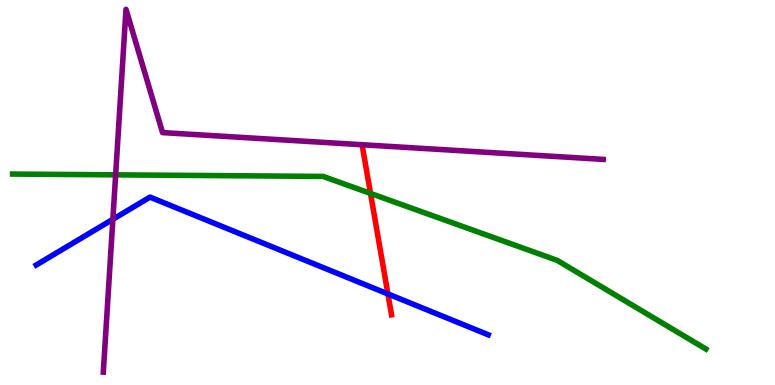[{'lines': ['blue', 'red'], 'intersections': [{'x': 5.01, 'y': 2.37}]}, {'lines': ['green', 'red'], 'intersections': [{'x': 4.78, 'y': 4.98}]}, {'lines': ['purple', 'red'], 'intersections': []}, {'lines': ['blue', 'green'], 'intersections': []}, {'lines': ['blue', 'purple'], 'intersections': [{'x': 1.46, 'y': 4.3}]}, {'lines': ['green', 'purple'], 'intersections': [{'x': 1.49, 'y': 5.46}]}]